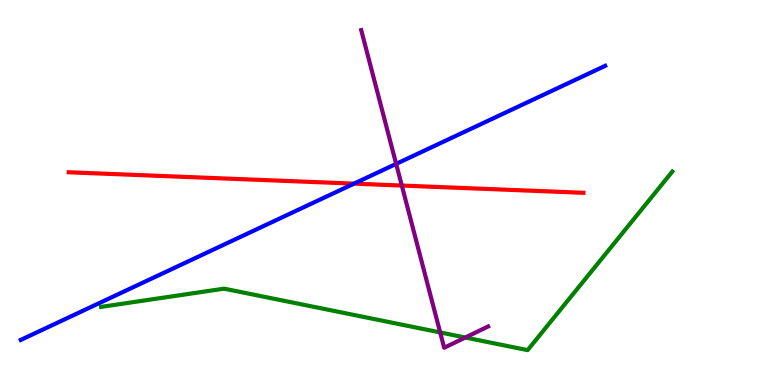[{'lines': ['blue', 'red'], 'intersections': [{'x': 4.57, 'y': 5.23}]}, {'lines': ['green', 'red'], 'intersections': []}, {'lines': ['purple', 'red'], 'intersections': [{'x': 5.18, 'y': 5.18}]}, {'lines': ['blue', 'green'], 'intersections': []}, {'lines': ['blue', 'purple'], 'intersections': [{'x': 5.11, 'y': 5.74}]}, {'lines': ['green', 'purple'], 'intersections': [{'x': 5.68, 'y': 1.37}, {'x': 6.0, 'y': 1.23}]}]